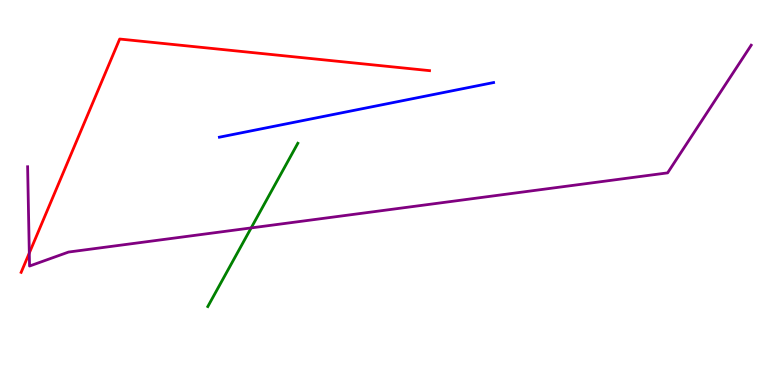[{'lines': ['blue', 'red'], 'intersections': []}, {'lines': ['green', 'red'], 'intersections': []}, {'lines': ['purple', 'red'], 'intersections': [{'x': 0.378, 'y': 3.43}]}, {'lines': ['blue', 'green'], 'intersections': []}, {'lines': ['blue', 'purple'], 'intersections': []}, {'lines': ['green', 'purple'], 'intersections': [{'x': 3.24, 'y': 4.08}]}]